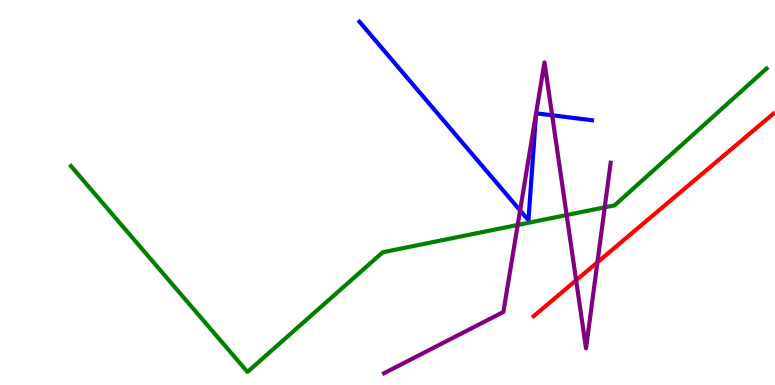[{'lines': ['blue', 'red'], 'intersections': []}, {'lines': ['green', 'red'], 'intersections': []}, {'lines': ['purple', 'red'], 'intersections': [{'x': 7.43, 'y': 2.72}, {'x': 7.71, 'y': 3.19}]}, {'lines': ['blue', 'green'], 'intersections': []}, {'lines': ['blue', 'purple'], 'intersections': [{'x': 6.71, 'y': 4.53}, {'x': 6.92, 'y': 7.05}, {'x': 6.92, 'y': 7.06}, {'x': 7.12, 'y': 7.01}]}, {'lines': ['green', 'purple'], 'intersections': [{'x': 6.68, 'y': 4.16}, {'x': 7.31, 'y': 4.41}, {'x': 7.8, 'y': 4.61}]}]